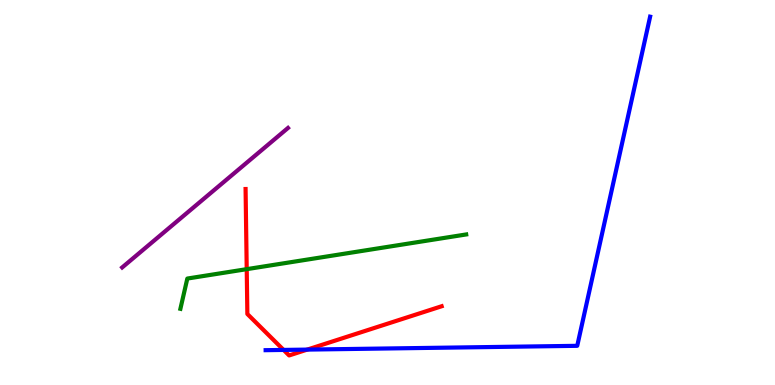[{'lines': ['blue', 'red'], 'intersections': [{'x': 3.66, 'y': 0.911}, {'x': 3.96, 'y': 0.92}]}, {'lines': ['green', 'red'], 'intersections': [{'x': 3.18, 'y': 3.01}]}, {'lines': ['purple', 'red'], 'intersections': []}, {'lines': ['blue', 'green'], 'intersections': []}, {'lines': ['blue', 'purple'], 'intersections': []}, {'lines': ['green', 'purple'], 'intersections': []}]